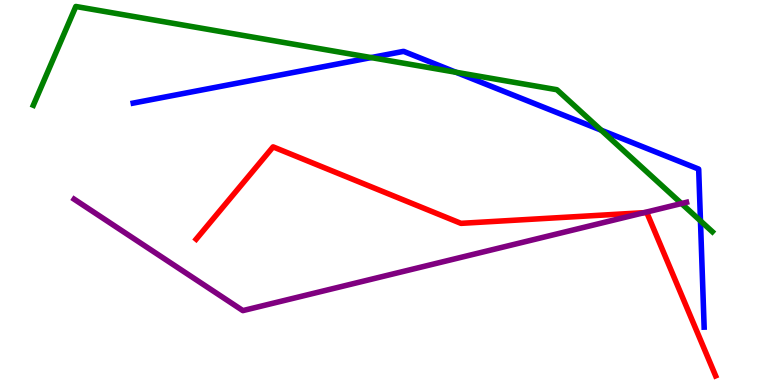[{'lines': ['blue', 'red'], 'intersections': []}, {'lines': ['green', 'red'], 'intersections': []}, {'lines': ['purple', 'red'], 'intersections': [{'x': 8.31, 'y': 4.48}]}, {'lines': ['blue', 'green'], 'intersections': [{'x': 4.79, 'y': 8.5}, {'x': 5.88, 'y': 8.12}, {'x': 7.76, 'y': 6.62}, {'x': 9.04, 'y': 4.26}]}, {'lines': ['blue', 'purple'], 'intersections': []}, {'lines': ['green', 'purple'], 'intersections': [{'x': 8.79, 'y': 4.71}]}]